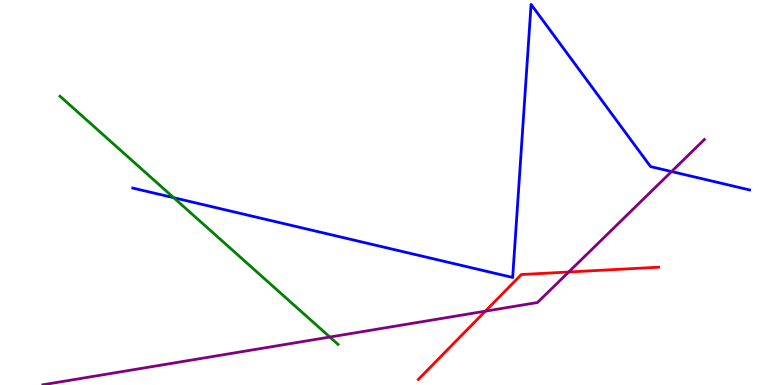[{'lines': ['blue', 'red'], 'intersections': []}, {'lines': ['green', 'red'], 'intersections': []}, {'lines': ['purple', 'red'], 'intersections': [{'x': 6.26, 'y': 1.92}, {'x': 7.34, 'y': 2.94}]}, {'lines': ['blue', 'green'], 'intersections': [{'x': 2.24, 'y': 4.86}]}, {'lines': ['blue', 'purple'], 'intersections': [{'x': 8.67, 'y': 5.54}]}, {'lines': ['green', 'purple'], 'intersections': [{'x': 4.26, 'y': 1.25}]}]